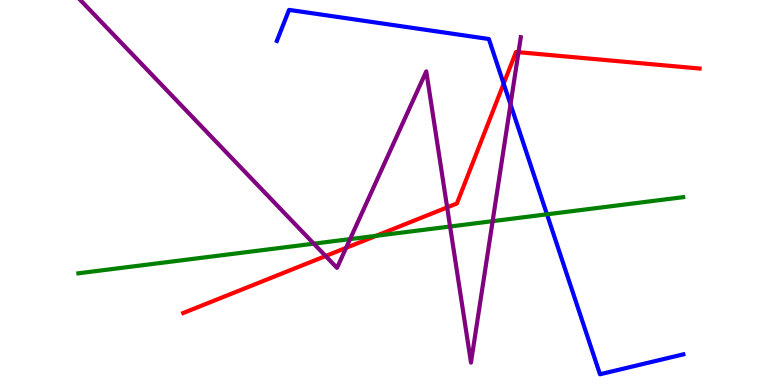[{'lines': ['blue', 'red'], 'intersections': [{'x': 6.5, 'y': 7.83}]}, {'lines': ['green', 'red'], 'intersections': [{'x': 4.85, 'y': 3.87}]}, {'lines': ['purple', 'red'], 'intersections': [{'x': 4.2, 'y': 3.35}, {'x': 4.47, 'y': 3.56}, {'x': 5.77, 'y': 4.61}, {'x': 6.69, 'y': 8.64}]}, {'lines': ['blue', 'green'], 'intersections': [{'x': 7.06, 'y': 4.43}]}, {'lines': ['blue', 'purple'], 'intersections': [{'x': 6.59, 'y': 7.29}]}, {'lines': ['green', 'purple'], 'intersections': [{'x': 4.05, 'y': 3.67}, {'x': 4.52, 'y': 3.79}, {'x': 5.81, 'y': 4.12}, {'x': 6.36, 'y': 4.26}]}]